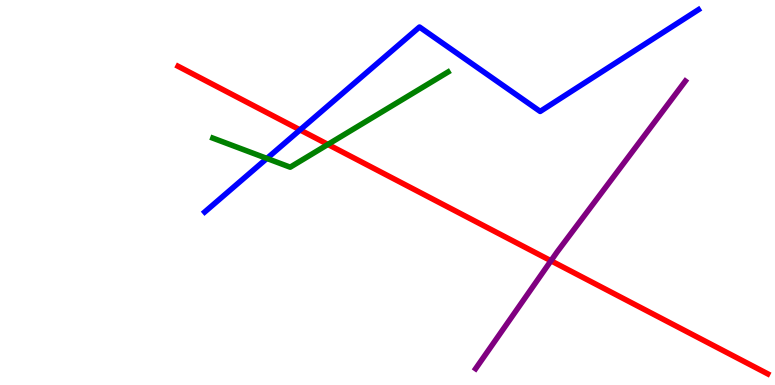[{'lines': ['blue', 'red'], 'intersections': [{'x': 3.87, 'y': 6.63}]}, {'lines': ['green', 'red'], 'intersections': [{'x': 4.23, 'y': 6.25}]}, {'lines': ['purple', 'red'], 'intersections': [{'x': 7.11, 'y': 3.23}]}, {'lines': ['blue', 'green'], 'intersections': [{'x': 3.44, 'y': 5.88}]}, {'lines': ['blue', 'purple'], 'intersections': []}, {'lines': ['green', 'purple'], 'intersections': []}]